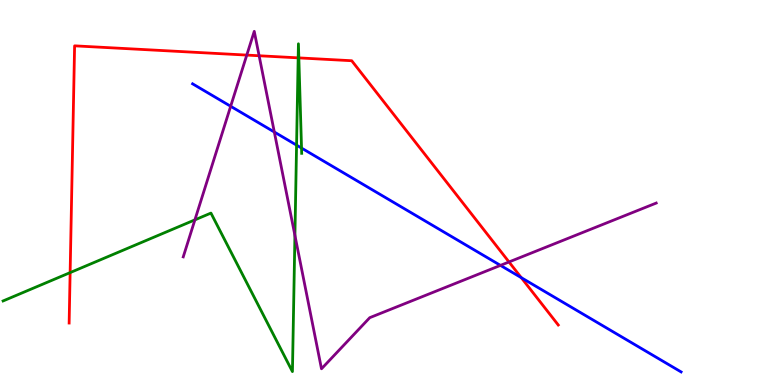[{'lines': ['blue', 'red'], 'intersections': [{'x': 6.73, 'y': 2.79}]}, {'lines': ['green', 'red'], 'intersections': [{'x': 0.905, 'y': 2.92}, {'x': 3.85, 'y': 8.5}, {'x': 3.86, 'y': 8.5}]}, {'lines': ['purple', 'red'], 'intersections': [{'x': 3.18, 'y': 8.57}, {'x': 3.34, 'y': 8.55}, {'x': 6.57, 'y': 3.2}]}, {'lines': ['blue', 'green'], 'intersections': [{'x': 3.83, 'y': 6.23}, {'x': 3.89, 'y': 6.15}]}, {'lines': ['blue', 'purple'], 'intersections': [{'x': 2.98, 'y': 7.24}, {'x': 3.54, 'y': 6.57}, {'x': 6.46, 'y': 3.11}]}, {'lines': ['green', 'purple'], 'intersections': [{'x': 2.51, 'y': 4.29}, {'x': 3.81, 'y': 3.89}]}]